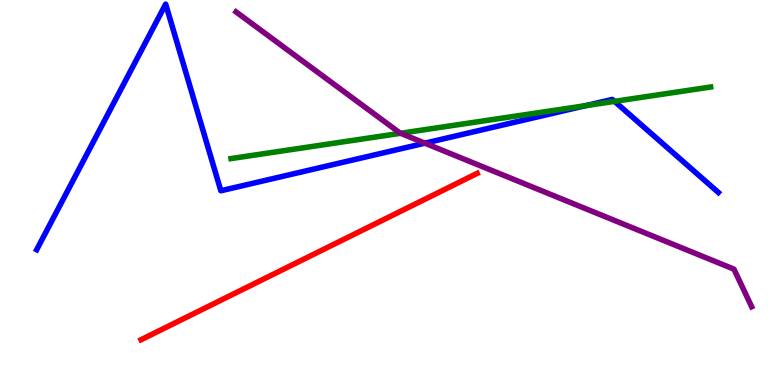[{'lines': ['blue', 'red'], 'intersections': []}, {'lines': ['green', 'red'], 'intersections': []}, {'lines': ['purple', 'red'], 'intersections': []}, {'lines': ['blue', 'green'], 'intersections': [{'x': 7.56, 'y': 7.26}, {'x': 7.93, 'y': 7.37}]}, {'lines': ['blue', 'purple'], 'intersections': [{'x': 5.48, 'y': 6.28}]}, {'lines': ['green', 'purple'], 'intersections': [{'x': 5.17, 'y': 6.54}]}]